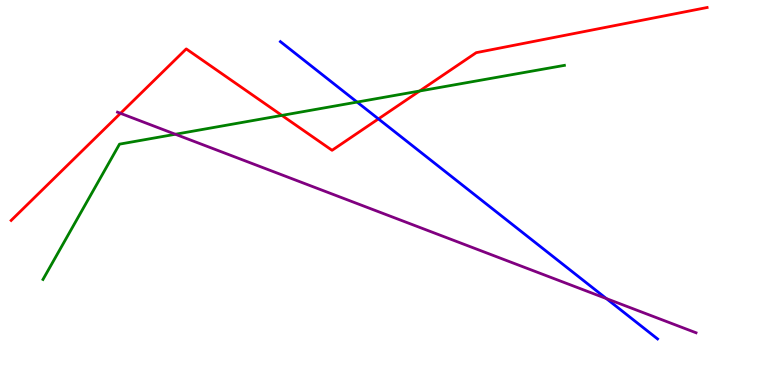[{'lines': ['blue', 'red'], 'intersections': [{'x': 4.88, 'y': 6.91}]}, {'lines': ['green', 'red'], 'intersections': [{'x': 3.64, 'y': 7.0}, {'x': 5.41, 'y': 7.64}]}, {'lines': ['purple', 'red'], 'intersections': [{'x': 1.55, 'y': 7.06}]}, {'lines': ['blue', 'green'], 'intersections': [{'x': 4.61, 'y': 7.35}]}, {'lines': ['blue', 'purple'], 'intersections': [{'x': 7.82, 'y': 2.24}]}, {'lines': ['green', 'purple'], 'intersections': [{'x': 2.26, 'y': 6.51}]}]